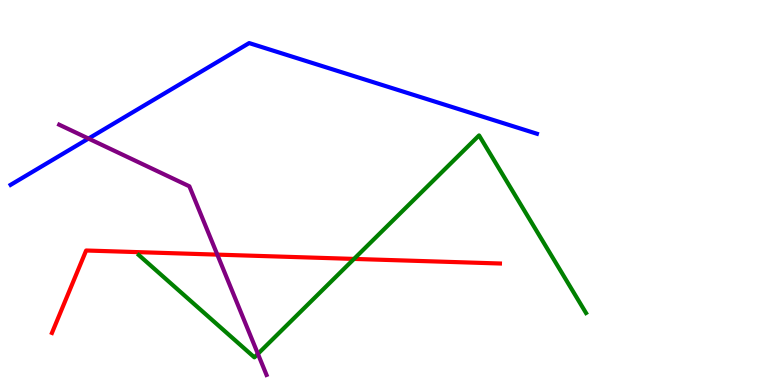[{'lines': ['blue', 'red'], 'intersections': []}, {'lines': ['green', 'red'], 'intersections': [{'x': 4.57, 'y': 3.27}]}, {'lines': ['purple', 'red'], 'intersections': [{'x': 2.8, 'y': 3.39}]}, {'lines': ['blue', 'green'], 'intersections': []}, {'lines': ['blue', 'purple'], 'intersections': [{'x': 1.14, 'y': 6.4}]}, {'lines': ['green', 'purple'], 'intersections': [{'x': 3.33, 'y': 0.809}]}]